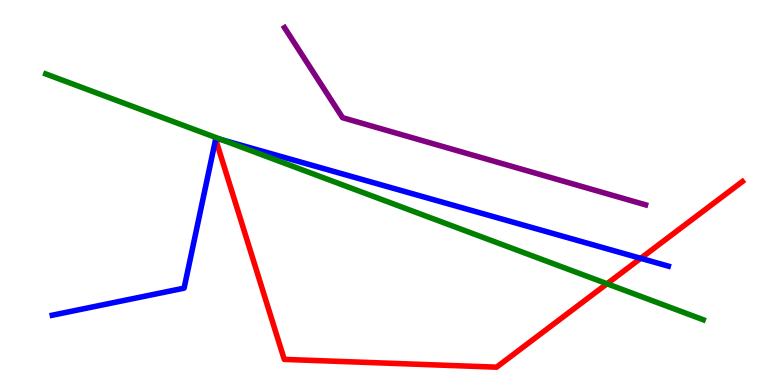[{'lines': ['blue', 'red'], 'intersections': [{'x': 8.27, 'y': 3.29}]}, {'lines': ['green', 'red'], 'intersections': [{'x': 7.83, 'y': 2.63}]}, {'lines': ['purple', 'red'], 'intersections': []}, {'lines': ['blue', 'green'], 'intersections': [{'x': 2.86, 'y': 6.37}]}, {'lines': ['blue', 'purple'], 'intersections': []}, {'lines': ['green', 'purple'], 'intersections': []}]